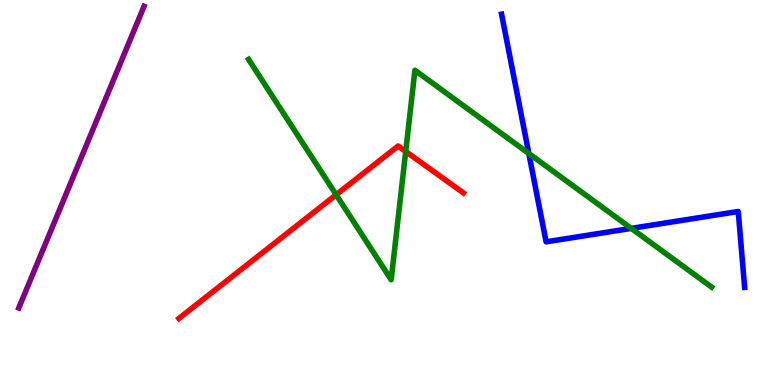[{'lines': ['blue', 'red'], 'intersections': []}, {'lines': ['green', 'red'], 'intersections': [{'x': 4.34, 'y': 4.94}, {'x': 5.23, 'y': 6.07}]}, {'lines': ['purple', 'red'], 'intersections': []}, {'lines': ['blue', 'green'], 'intersections': [{'x': 6.82, 'y': 6.01}, {'x': 8.15, 'y': 4.07}]}, {'lines': ['blue', 'purple'], 'intersections': []}, {'lines': ['green', 'purple'], 'intersections': []}]